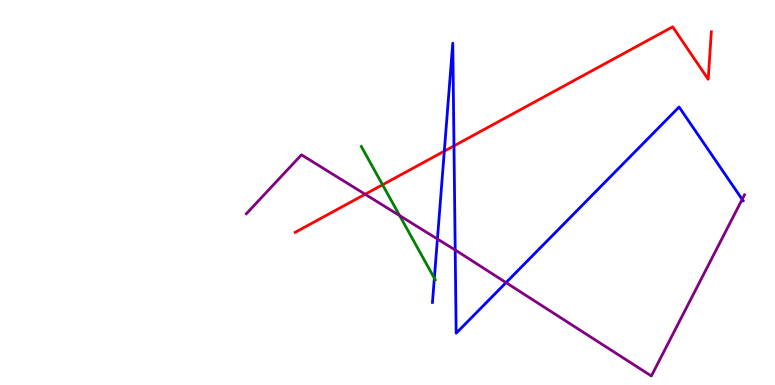[{'lines': ['blue', 'red'], 'intersections': [{'x': 5.73, 'y': 6.07}, {'x': 5.86, 'y': 6.21}]}, {'lines': ['green', 'red'], 'intersections': [{'x': 4.94, 'y': 5.2}]}, {'lines': ['purple', 'red'], 'intersections': [{'x': 4.71, 'y': 4.95}]}, {'lines': ['blue', 'green'], 'intersections': [{'x': 5.6, 'y': 2.77}]}, {'lines': ['blue', 'purple'], 'intersections': [{'x': 5.64, 'y': 3.79}, {'x': 5.87, 'y': 3.51}, {'x': 6.53, 'y': 2.66}, {'x': 9.58, 'y': 4.82}]}, {'lines': ['green', 'purple'], 'intersections': [{'x': 5.16, 'y': 4.4}]}]